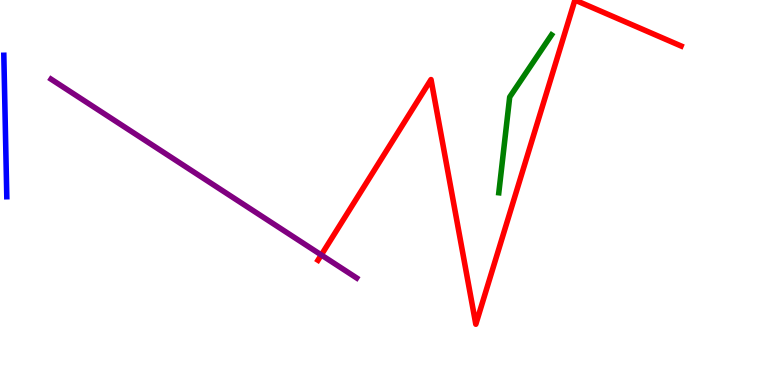[{'lines': ['blue', 'red'], 'intersections': []}, {'lines': ['green', 'red'], 'intersections': []}, {'lines': ['purple', 'red'], 'intersections': [{'x': 4.15, 'y': 3.38}]}, {'lines': ['blue', 'green'], 'intersections': []}, {'lines': ['blue', 'purple'], 'intersections': []}, {'lines': ['green', 'purple'], 'intersections': []}]